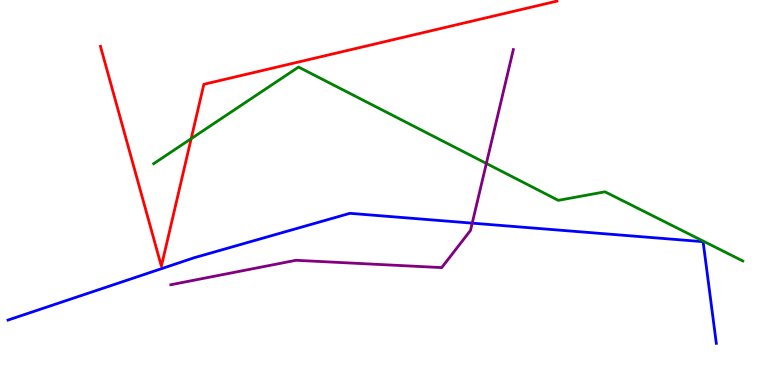[{'lines': ['blue', 'red'], 'intersections': []}, {'lines': ['green', 'red'], 'intersections': [{'x': 2.47, 'y': 6.4}]}, {'lines': ['purple', 'red'], 'intersections': []}, {'lines': ['blue', 'green'], 'intersections': []}, {'lines': ['blue', 'purple'], 'intersections': [{'x': 6.09, 'y': 4.2}]}, {'lines': ['green', 'purple'], 'intersections': [{'x': 6.28, 'y': 5.75}]}]